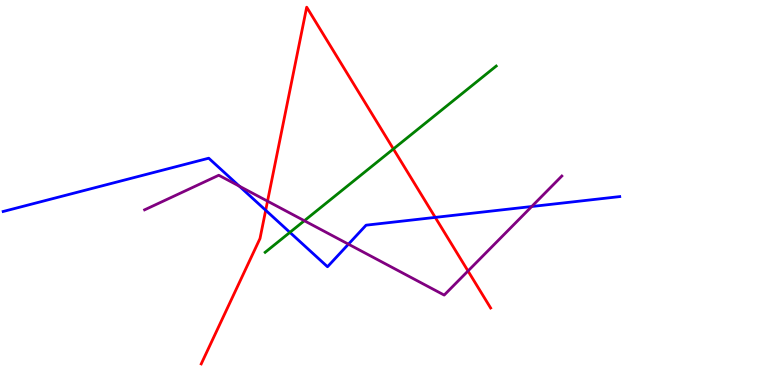[{'lines': ['blue', 'red'], 'intersections': [{'x': 3.43, 'y': 4.54}, {'x': 5.62, 'y': 4.35}]}, {'lines': ['green', 'red'], 'intersections': [{'x': 5.08, 'y': 6.13}]}, {'lines': ['purple', 'red'], 'intersections': [{'x': 3.45, 'y': 4.77}, {'x': 6.04, 'y': 2.96}]}, {'lines': ['blue', 'green'], 'intersections': [{'x': 3.74, 'y': 3.96}]}, {'lines': ['blue', 'purple'], 'intersections': [{'x': 3.09, 'y': 5.16}, {'x': 4.5, 'y': 3.66}, {'x': 6.86, 'y': 4.64}]}, {'lines': ['green', 'purple'], 'intersections': [{'x': 3.93, 'y': 4.27}]}]